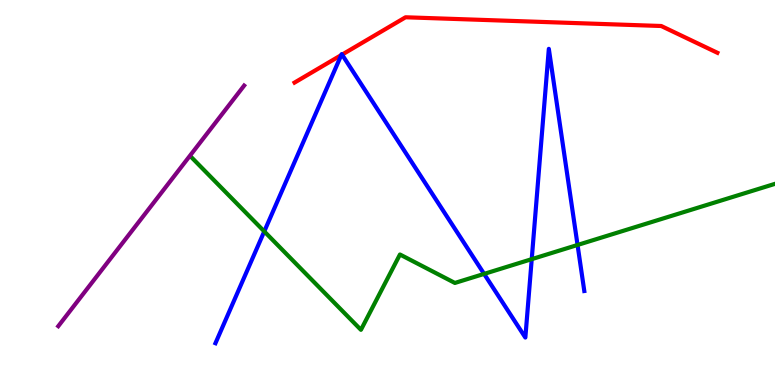[{'lines': ['blue', 'red'], 'intersections': [{'x': 4.4, 'y': 8.57}, {'x': 4.41, 'y': 8.58}]}, {'lines': ['green', 'red'], 'intersections': []}, {'lines': ['purple', 'red'], 'intersections': []}, {'lines': ['blue', 'green'], 'intersections': [{'x': 3.41, 'y': 3.99}, {'x': 6.25, 'y': 2.89}, {'x': 6.86, 'y': 3.27}, {'x': 7.45, 'y': 3.64}]}, {'lines': ['blue', 'purple'], 'intersections': []}, {'lines': ['green', 'purple'], 'intersections': []}]